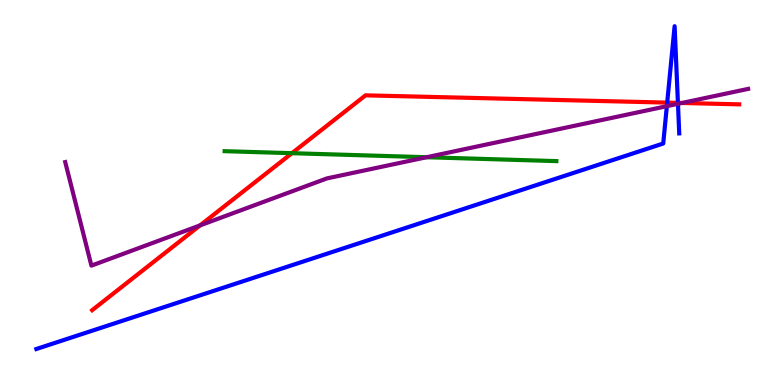[{'lines': ['blue', 'red'], 'intersections': [{'x': 8.61, 'y': 7.33}, {'x': 8.75, 'y': 7.33}]}, {'lines': ['green', 'red'], 'intersections': [{'x': 3.77, 'y': 6.02}]}, {'lines': ['purple', 'red'], 'intersections': [{'x': 2.58, 'y': 4.15}, {'x': 8.8, 'y': 7.33}]}, {'lines': ['blue', 'green'], 'intersections': []}, {'lines': ['blue', 'purple'], 'intersections': [{'x': 8.6, 'y': 7.24}, {'x': 8.75, 'y': 7.3}]}, {'lines': ['green', 'purple'], 'intersections': [{'x': 5.5, 'y': 5.92}]}]